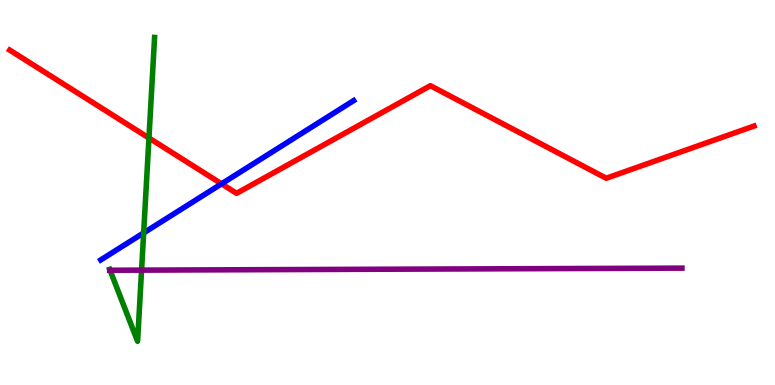[{'lines': ['blue', 'red'], 'intersections': [{'x': 2.86, 'y': 5.23}]}, {'lines': ['green', 'red'], 'intersections': [{'x': 1.92, 'y': 6.42}]}, {'lines': ['purple', 'red'], 'intersections': []}, {'lines': ['blue', 'green'], 'intersections': [{'x': 1.85, 'y': 3.95}]}, {'lines': ['blue', 'purple'], 'intersections': []}, {'lines': ['green', 'purple'], 'intersections': [{'x': 1.42, 'y': 2.98}, {'x': 1.83, 'y': 2.98}]}]